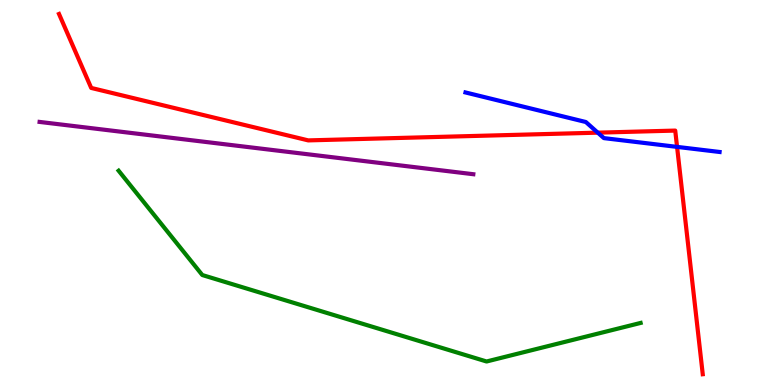[{'lines': ['blue', 'red'], 'intersections': [{'x': 7.71, 'y': 6.55}, {'x': 8.74, 'y': 6.18}]}, {'lines': ['green', 'red'], 'intersections': []}, {'lines': ['purple', 'red'], 'intersections': []}, {'lines': ['blue', 'green'], 'intersections': []}, {'lines': ['blue', 'purple'], 'intersections': []}, {'lines': ['green', 'purple'], 'intersections': []}]